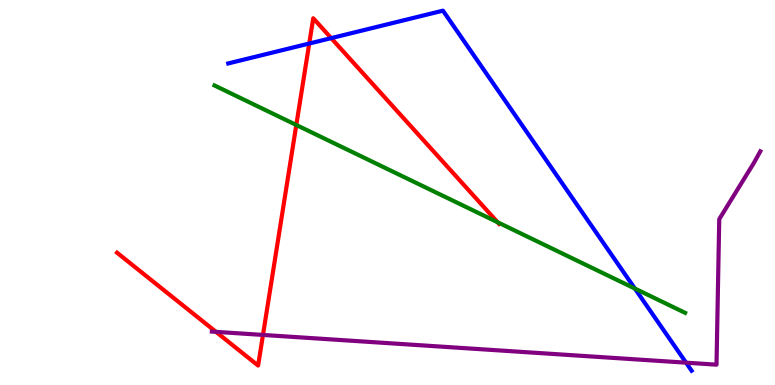[{'lines': ['blue', 'red'], 'intersections': [{'x': 3.99, 'y': 8.87}, {'x': 4.27, 'y': 9.01}]}, {'lines': ['green', 'red'], 'intersections': [{'x': 3.82, 'y': 6.75}, {'x': 6.42, 'y': 4.23}]}, {'lines': ['purple', 'red'], 'intersections': [{'x': 2.79, 'y': 1.38}, {'x': 3.39, 'y': 1.3}]}, {'lines': ['blue', 'green'], 'intersections': [{'x': 8.19, 'y': 2.5}]}, {'lines': ['blue', 'purple'], 'intersections': [{'x': 8.85, 'y': 0.58}]}, {'lines': ['green', 'purple'], 'intersections': []}]